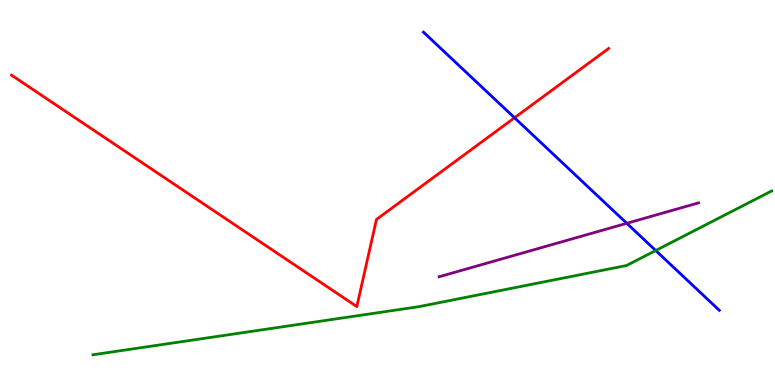[{'lines': ['blue', 'red'], 'intersections': [{'x': 6.64, 'y': 6.94}]}, {'lines': ['green', 'red'], 'intersections': []}, {'lines': ['purple', 'red'], 'intersections': []}, {'lines': ['blue', 'green'], 'intersections': [{'x': 8.46, 'y': 3.49}]}, {'lines': ['blue', 'purple'], 'intersections': [{'x': 8.09, 'y': 4.2}]}, {'lines': ['green', 'purple'], 'intersections': []}]